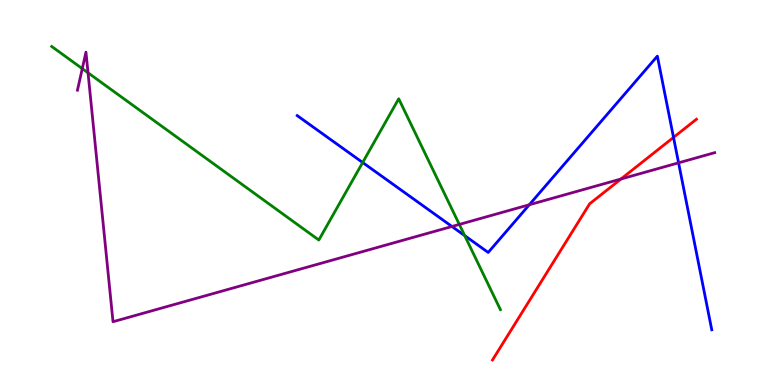[{'lines': ['blue', 'red'], 'intersections': [{'x': 8.69, 'y': 6.43}]}, {'lines': ['green', 'red'], 'intersections': []}, {'lines': ['purple', 'red'], 'intersections': [{'x': 8.01, 'y': 5.35}]}, {'lines': ['blue', 'green'], 'intersections': [{'x': 4.68, 'y': 5.78}, {'x': 6.0, 'y': 3.88}]}, {'lines': ['blue', 'purple'], 'intersections': [{'x': 5.83, 'y': 4.12}, {'x': 6.83, 'y': 4.68}, {'x': 8.76, 'y': 5.77}]}, {'lines': ['green', 'purple'], 'intersections': [{'x': 1.06, 'y': 8.22}, {'x': 1.14, 'y': 8.11}, {'x': 5.93, 'y': 4.17}]}]